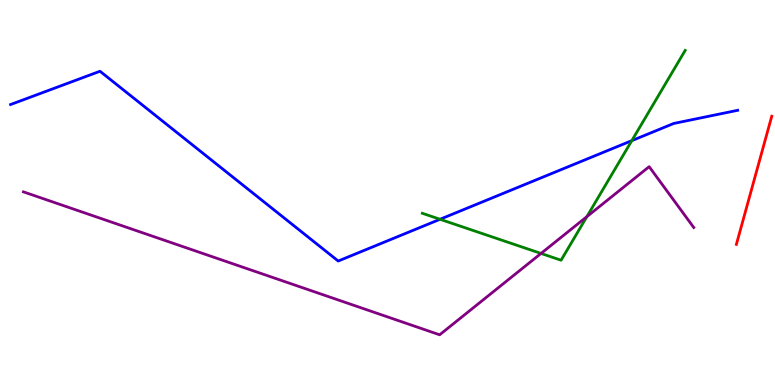[{'lines': ['blue', 'red'], 'intersections': []}, {'lines': ['green', 'red'], 'intersections': []}, {'lines': ['purple', 'red'], 'intersections': []}, {'lines': ['blue', 'green'], 'intersections': [{'x': 5.68, 'y': 4.3}, {'x': 8.15, 'y': 6.35}]}, {'lines': ['blue', 'purple'], 'intersections': []}, {'lines': ['green', 'purple'], 'intersections': [{'x': 6.98, 'y': 3.42}, {'x': 7.57, 'y': 4.37}]}]